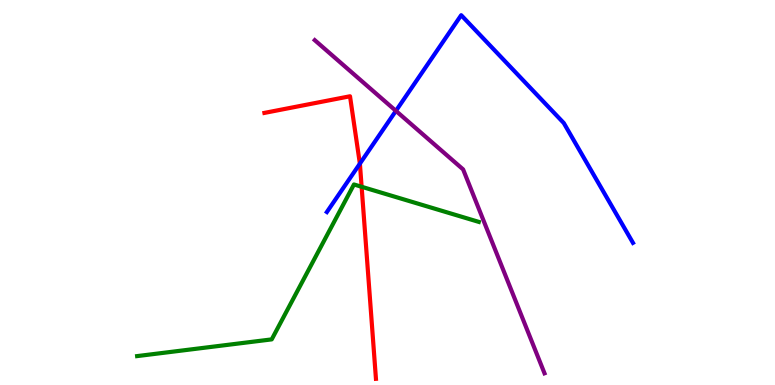[{'lines': ['blue', 'red'], 'intersections': [{'x': 4.64, 'y': 5.75}]}, {'lines': ['green', 'red'], 'intersections': [{'x': 4.67, 'y': 5.15}]}, {'lines': ['purple', 'red'], 'intersections': []}, {'lines': ['blue', 'green'], 'intersections': []}, {'lines': ['blue', 'purple'], 'intersections': [{'x': 5.11, 'y': 7.12}]}, {'lines': ['green', 'purple'], 'intersections': []}]